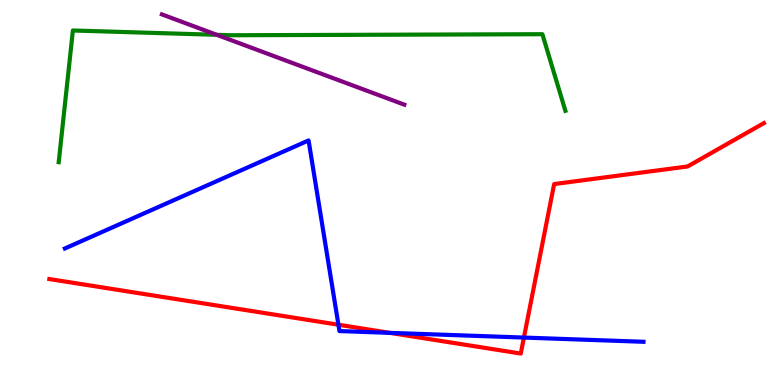[{'lines': ['blue', 'red'], 'intersections': [{'x': 4.37, 'y': 1.57}, {'x': 5.03, 'y': 1.35}, {'x': 6.76, 'y': 1.23}]}, {'lines': ['green', 'red'], 'intersections': []}, {'lines': ['purple', 'red'], 'intersections': []}, {'lines': ['blue', 'green'], 'intersections': []}, {'lines': ['blue', 'purple'], 'intersections': []}, {'lines': ['green', 'purple'], 'intersections': [{'x': 2.8, 'y': 9.1}]}]